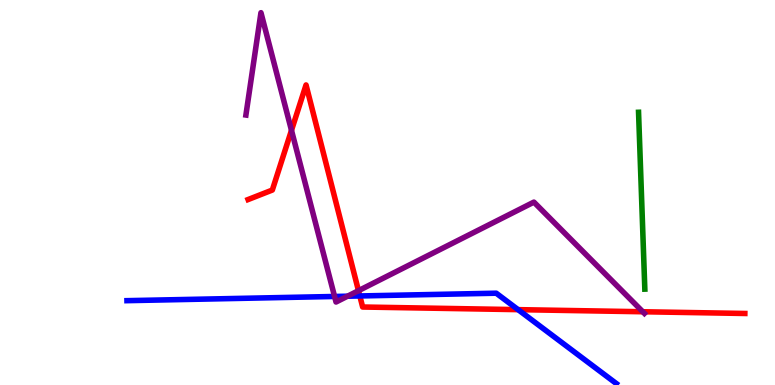[{'lines': ['blue', 'red'], 'intersections': [{'x': 4.64, 'y': 2.31}, {'x': 6.68, 'y': 1.96}]}, {'lines': ['green', 'red'], 'intersections': []}, {'lines': ['purple', 'red'], 'intersections': [{'x': 3.76, 'y': 6.61}, {'x': 4.63, 'y': 2.45}, {'x': 8.29, 'y': 1.9}]}, {'lines': ['blue', 'green'], 'intersections': []}, {'lines': ['blue', 'purple'], 'intersections': [{'x': 4.32, 'y': 2.3}, {'x': 4.48, 'y': 2.31}]}, {'lines': ['green', 'purple'], 'intersections': []}]